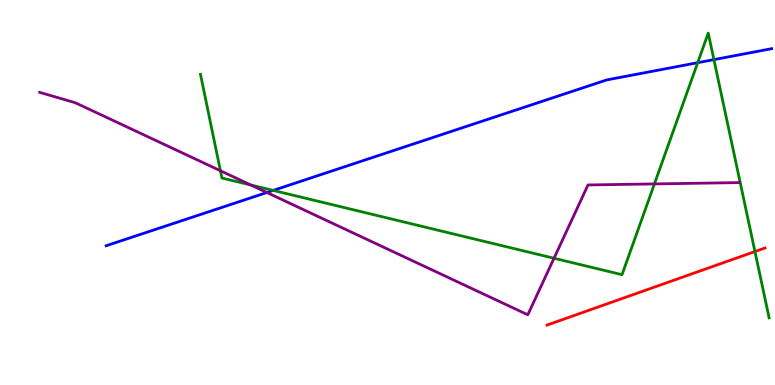[{'lines': ['blue', 'red'], 'intersections': []}, {'lines': ['green', 'red'], 'intersections': [{'x': 9.74, 'y': 3.47}]}, {'lines': ['purple', 'red'], 'intersections': []}, {'lines': ['blue', 'green'], 'intersections': [{'x': 3.53, 'y': 5.05}, {'x': 9.0, 'y': 8.37}, {'x': 9.21, 'y': 8.45}]}, {'lines': ['blue', 'purple'], 'intersections': [{'x': 3.44, 'y': 5.0}]}, {'lines': ['green', 'purple'], 'intersections': [{'x': 2.84, 'y': 5.57}, {'x': 3.24, 'y': 5.19}, {'x': 7.15, 'y': 3.29}, {'x': 8.44, 'y': 5.22}]}]